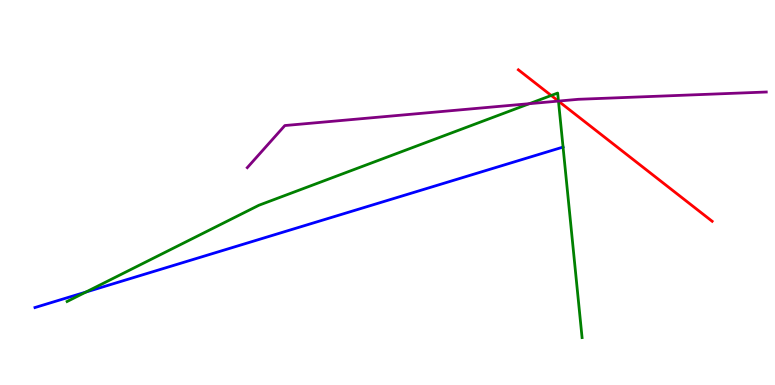[{'lines': ['blue', 'red'], 'intersections': []}, {'lines': ['green', 'red'], 'intersections': [{'x': 7.11, 'y': 7.52}, {'x': 7.21, 'y': 7.37}]}, {'lines': ['purple', 'red'], 'intersections': [{'x': 7.2, 'y': 7.37}]}, {'lines': ['blue', 'green'], 'intersections': [{'x': 1.11, 'y': 2.41}, {'x': 7.27, 'y': 6.18}]}, {'lines': ['blue', 'purple'], 'intersections': []}, {'lines': ['green', 'purple'], 'intersections': [{'x': 6.83, 'y': 7.31}, {'x': 7.21, 'y': 7.37}]}]